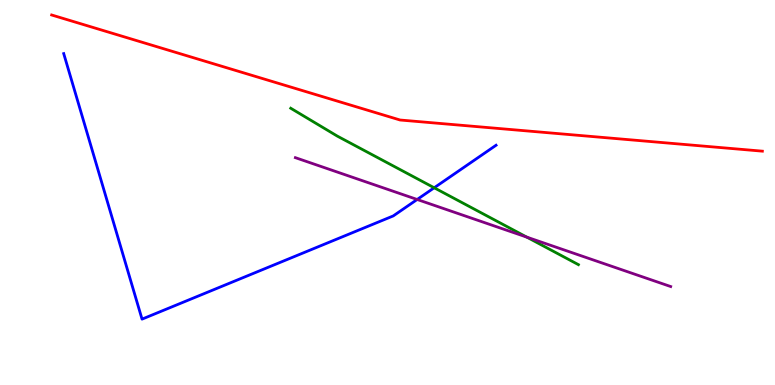[{'lines': ['blue', 'red'], 'intersections': []}, {'lines': ['green', 'red'], 'intersections': []}, {'lines': ['purple', 'red'], 'intersections': []}, {'lines': ['blue', 'green'], 'intersections': [{'x': 5.6, 'y': 5.12}]}, {'lines': ['blue', 'purple'], 'intersections': [{'x': 5.38, 'y': 4.82}]}, {'lines': ['green', 'purple'], 'intersections': [{'x': 6.8, 'y': 3.84}]}]